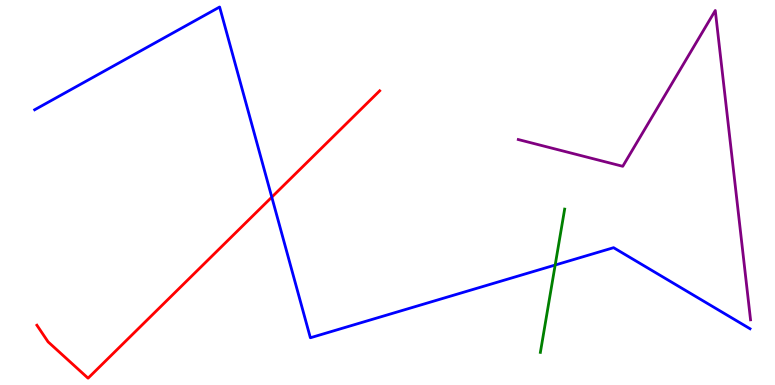[{'lines': ['blue', 'red'], 'intersections': [{'x': 3.51, 'y': 4.88}]}, {'lines': ['green', 'red'], 'intersections': []}, {'lines': ['purple', 'red'], 'intersections': []}, {'lines': ['blue', 'green'], 'intersections': [{'x': 7.16, 'y': 3.12}]}, {'lines': ['blue', 'purple'], 'intersections': []}, {'lines': ['green', 'purple'], 'intersections': []}]